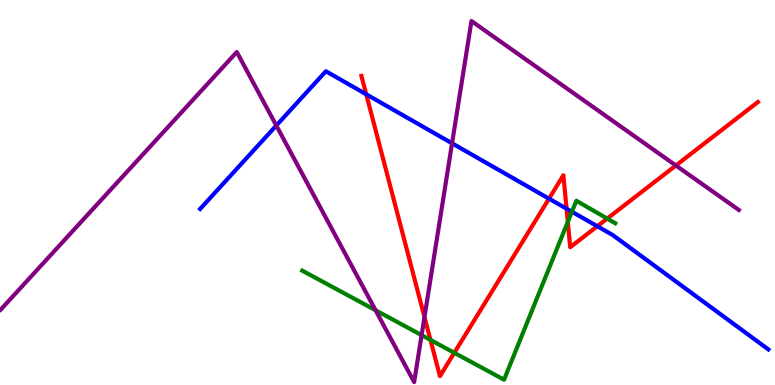[{'lines': ['blue', 'red'], 'intersections': [{'x': 4.73, 'y': 7.55}, {'x': 7.08, 'y': 4.84}, {'x': 7.31, 'y': 4.58}, {'x': 7.71, 'y': 4.12}]}, {'lines': ['green', 'red'], 'intersections': [{'x': 5.55, 'y': 1.17}, {'x': 5.86, 'y': 0.836}, {'x': 7.33, 'y': 4.24}, {'x': 7.83, 'y': 4.32}]}, {'lines': ['purple', 'red'], 'intersections': [{'x': 5.48, 'y': 1.76}, {'x': 8.72, 'y': 5.7}]}, {'lines': ['blue', 'green'], 'intersections': [{'x': 7.38, 'y': 4.5}]}, {'lines': ['blue', 'purple'], 'intersections': [{'x': 3.57, 'y': 6.74}, {'x': 5.83, 'y': 6.28}]}, {'lines': ['green', 'purple'], 'intersections': [{'x': 4.85, 'y': 1.94}, {'x': 5.44, 'y': 1.29}]}]